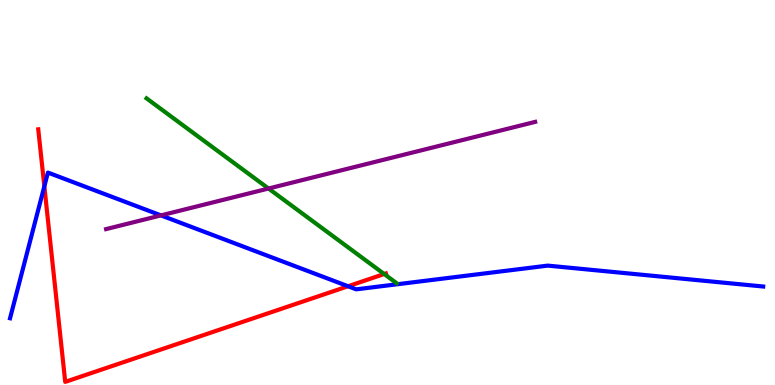[{'lines': ['blue', 'red'], 'intersections': [{'x': 0.572, 'y': 5.16}, {'x': 4.49, 'y': 2.56}]}, {'lines': ['green', 'red'], 'intersections': [{'x': 4.96, 'y': 2.88}]}, {'lines': ['purple', 'red'], 'intersections': []}, {'lines': ['blue', 'green'], 'intersections': []}, {'lines': ['blue', 'purple'], 'intersections': [{'x': 2.08, 'y': 4.41}]}, {'lines': ['green', 'purple'], 'intersections': [{'x': 3.46, 'y': 5.1}]}]